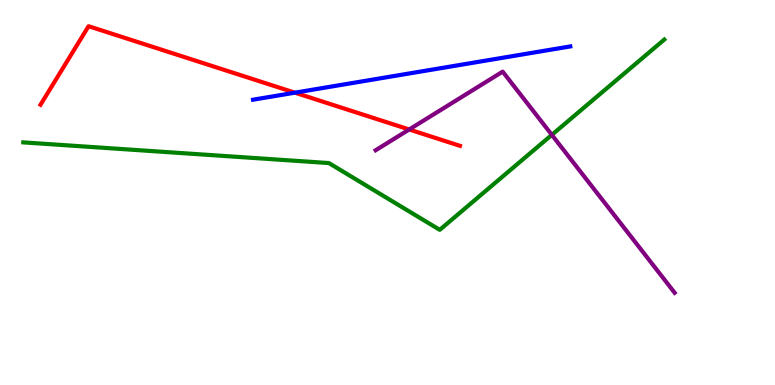[{'lines': ['blue', 'red'], 'intersections': [{'x': 3.81, 'y': 7.59}]}, {'lines': ['green', 'red'], 'intersections': []}, {'lines': ['purple', 'red'], 'intersections': [{'x': 5.28, 'y': 6.64}]}, {'lines': ['blue', 'green'], 'intersections': []}, {'lines': ['blue', 'purple'], 'intersections': []}, {'lines': ['green', 'purple'], 'intersections': [{'x': 7.12, 'y': 6.5}]}]